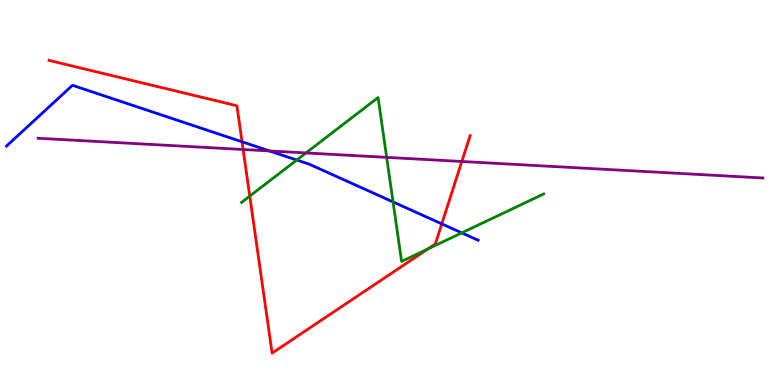[{'lines': ['blue', 'red'], 'intersections': [{'x': 3.12, 'y': 6.32}, {'x': 5.7, 'y': 4.19}]}, {'lines': ['green', 'red'], 'intersections': [{'x': 3.22, 'y': 4.91}, {'x': 5.52, 'y': 3.53}]}, {'lines': ['purple', 'red'], 'intersections': [{'x': 3.14, 'y': 6.12}, {'x': 5.96, 'y': 5.81}]}, {'lines': ['blue', 'green'], 'intersections': [{'x': 3.83, 'y': 5.84}, {'x': 5.07, 'y': 4.75}, {'x': 5.96, 'y': 3.95}]}, {'lines': ['blue', 'purple'], 'intersections': [{'x': 3.48, 'y': 6.08}]}, {'lines': ['green', 'purple'], 'intersections': [{'x': 3.95, 'y': 6.03}, {'x': 4.99, 'y': 5.91}]}]